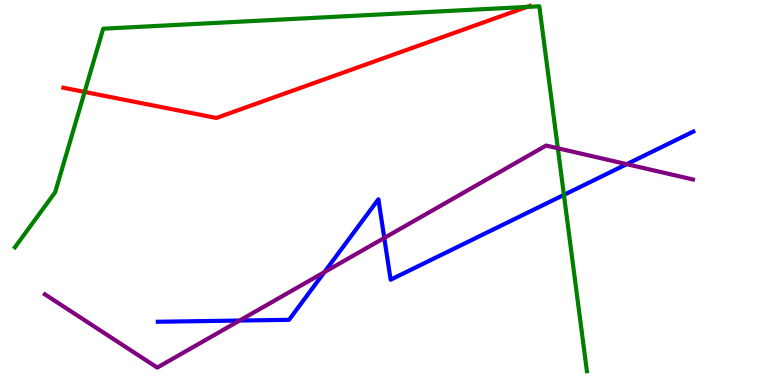[{'lines': ['blue', 'red'], 'intersections': []}, {'lines': ['green', 'red'], 'intersections': [{'x': 1.09, 'y': 7.61}, {'x': 6.8, 'y': 9.82}]}, {'lines': ['purple', 'red'], 'intersections': []}, {'lines': ['blue', 'green'], 'intersections': [{'x': 7.28, 'y': 4.94}]}, {'lines': ['blue', 'purple'], 'intersections': [{'x': 3.09, 'y': 1.67}, {'x': 4.19, 'y': 2.93}, {'x': 4.96, 'y': 3.82}, {'x': 8.09, 'y': 5.74}]}, {'lines': ['green', 'purple'], 'intersections': [{'x': 7.2, 'y': 6.15}]}]